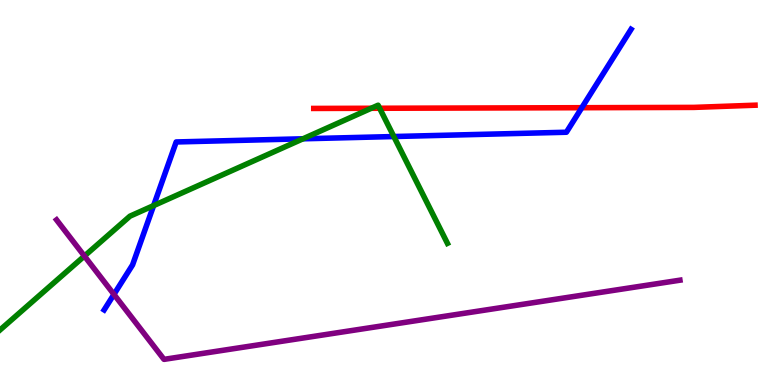[{'lines': ['blue', 'red'], 'intersections': [{'x': 7.51, 'y': 7.2}]}, {'lines': ['green', 'red'], 'intersections': [{'x': 4.79, 'y': 7.19}, {'x': 4.9, 'y': 7.19}]}, {'lines': ['purple', 'red'], 'intersections': []}, {'lines': ['blue', 'green'], 'intersections': [{'x': 1.98, 'y': 4.66}, {'x': 3.91, 'y': 6.39}, {'x': 5.08, 'y': 6.45}]}, {'lines': ['blue', 'purple'], 'intersections': [{'x': 1.47, 'y': 2.35}]}, {'lines': ['green', 'purple'], 'intersections': [{'x': 1.09, 'y': 3.35}]}]